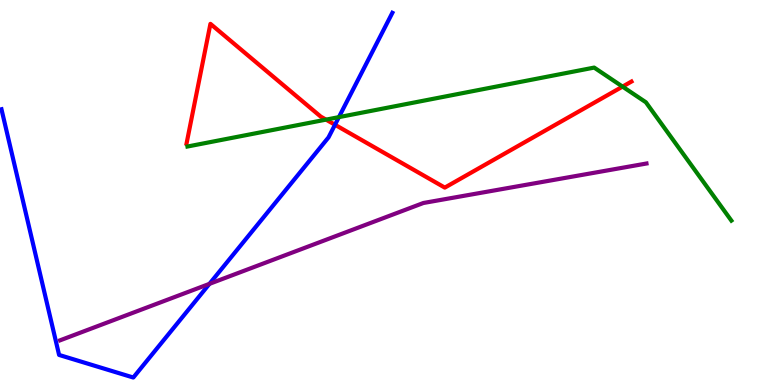[{'lines': ['blue', 'red'], 'intersections': [{'x': 4.32, 'y': 6.76}]}, {'lines': ['green', 'red'], 'intersections': [{'x': 4.21, 'y': 6.89}, {'x': 8.03, 'y': 7.75}]}, {'lines': ['purple', 'red'], 'intersections': []}, {'lines': ['blue', 'green'], 'intersections': [{'x': 4.37, 'y': 6.96}]}, {'lines': ['blue', 'purple'], 'intersections': [{'x': 2.7, 'y': 2.63}]}, {'lines': ['green', 'purple'], 'intersections': []}]